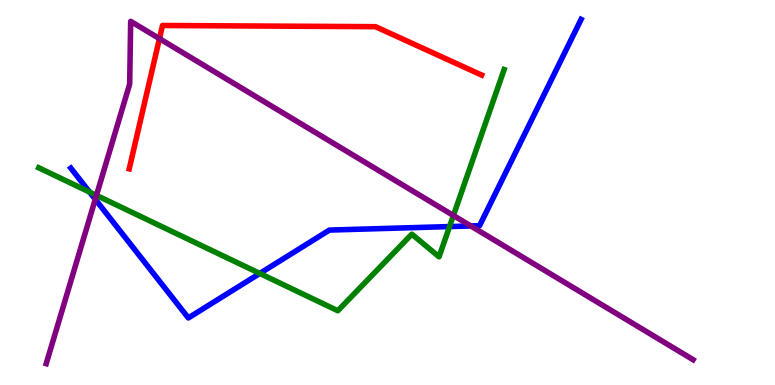[{'lines': ['blue', 'red'], 'intersections': []}, {'lines': ['green', 'red'], 'intersections': []}, {'lines': ['purple', 'red'], 'intersections': [{'x': 2.06, 'y': 9.0}]}, {'lines': ['blue', 'green'], 'intersections': [{'x': 1.16, 'y': 5.01}, {'x': 3.35, 'y': 2.9}, {'x': 5.8, 'y': 4.11}]}, {'lines': ['blue', 'purple'], 'intersections': [{'x': 1.23, 'y': 4.82}, {'x': 6.08, 'y': 4.13}]}, {'lines': ['green', 'purple'], 'intersections': [{'x': 1.24, 'y': 4.93}, {'x': 5.85, 'y': 4.4}]}]